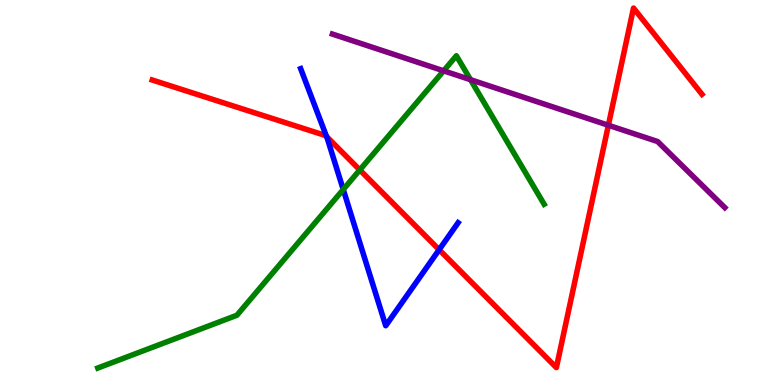[{'lines': ['blue', 'red'], 'intersections': [{'x': 4.21, 'y': 6.46}, {'x': 5.67, 'y': 3.51}]}, {'lines': ['green', 'red'], 'intersections': [{'x': 4.64, 'y': 5.59}]}, {'lines': ['purple', 'red'], 'intersections': [{'x': 7.85, 'y': 6.75}]}, {'lines': ['blue', 'green'], 'intersections': [{'x': 4.43, 'y': 5.08}]}, {'lines': ['blue', 'purple'], 'intersections': []}, {'lines': ['green', 'purple'], 'intersections': [{'x': 5.72, 'y': 8.16}, {'x': 6.07, 'y': 7.93}]}]